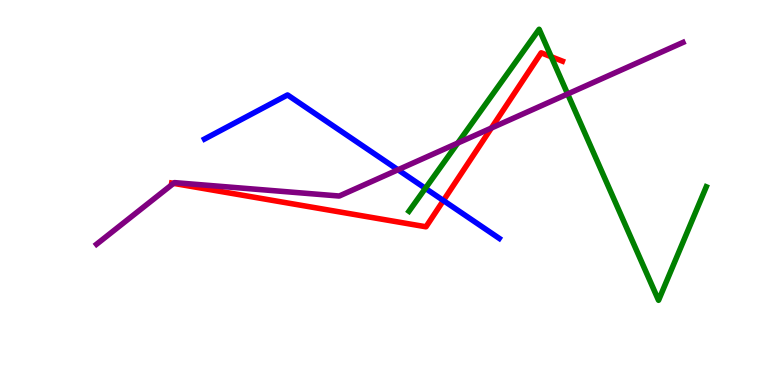[{'lines': ['blue', 'red'], 'intersections': [{'x': 5.72, 'y': 4.79}]}, {'lines': ['green', 'red'], 'intersections': [{'x': 7.11, 'y': 8.53}]}, {'lines': ['purple', 'red'], 'intersections': [{'x': 2.24, 'y': 5.24}, {'x': 6.34, 'y': 6.67}]}, {'lines': ['blue', 'green'], 'intersections': [{'x': 5.49, 'y': 5.11}]}, {'lines': ['blue', 'purple'], 'intersections': [{'x': 5.14, 'y': 5.59}]}, {'lines': ['green', 'purple'], 'intersections': [{'x': 5.91, 'y': 6.28}, {'x': 7.32, 'y': 7.56}]}]